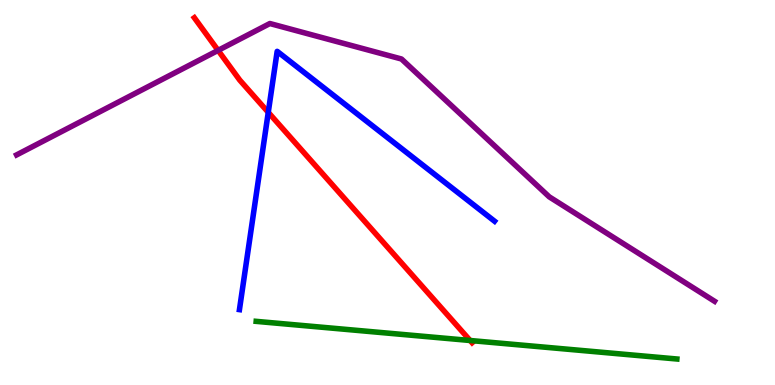[{'lines': ['blue', 'red'], 'intersections': [{'x': 3.46, 'y': 7.08}]}, {'lines': ['green', 'red'], 'intersections': [{'x': 6.07, 'y': 1.16}]}, {'lines': ['purple', 'red'], 'intersections': [{'x': 2.81, 'y': 8.69}]}, {'lines': ['blue', 'green'], 'intersections': []}, {'lines': ['blue', 'purple'], 'intersections': []}, {'lines': ['green', 'purple'], 'intersections': []}]